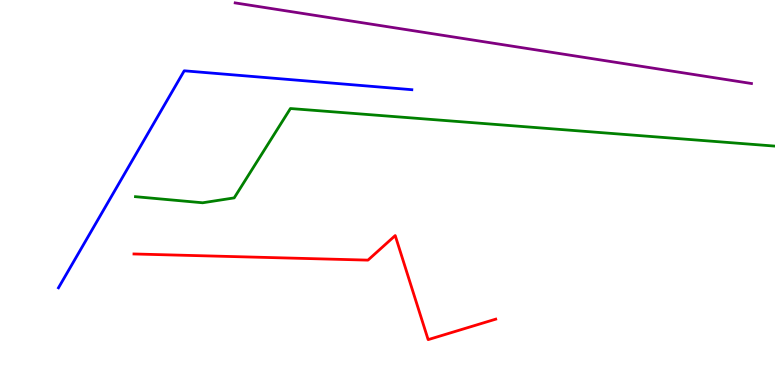[{'lines': ['blue', 'red'], 'intersections': []}, {'lines': ['green', 'red'], 'intersections': []}, {'lines': ['purple', 'red'], 'intersections': []}, {'lines': ['blue', 'green'], 'intersections': []}, {'lines': ['blue', 'purple'], 'intersections': []}, {'lines': ['green', 'purple'], 'intersections': []}]